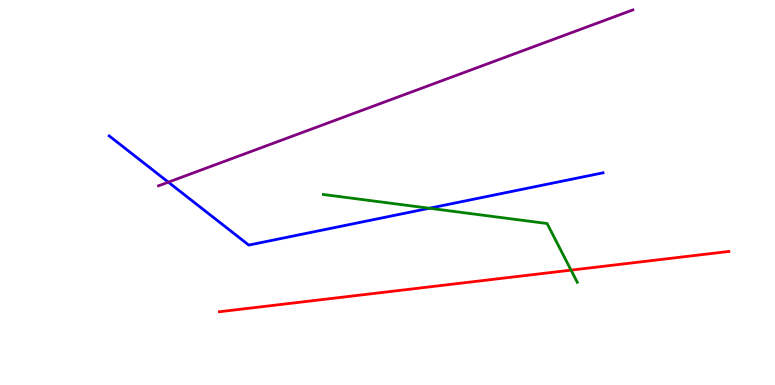[{'lines': ['blue', 'red'], 'intersections': []}, {'lines': ['green', 'red'], 'intersections': [{'x': 7.37, 'y': 2.98}]}, {'lines': ['purple', 'red'], 'intersections': []}, {'lines': ['blue', 'green'], 'intersections': [{'x': 5.54, 'y': 4.59}]}, {'lines': ['blue', 'purple'], 'intersections': [{'x': 2.17, 'y': 5.27}]}, {'lines': ['green', 'purple'], 'intersections': []}]